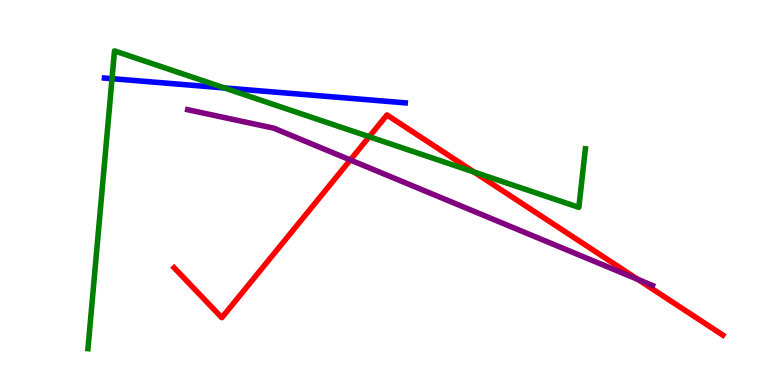[{'lines': ['blue', 'red'], 'intersections': []}, {'lines': ['green', 'red'], 'intersections': [{'x': 4.76, 'y': 6.45}, {'x': 6.12, 'y': 5.53}]}, {'lines': ['purple', 'red'], 'intersections': [{'x': 4.52, 'y': 5.85}, {'x': 8.23, 'y': 2.74}]}, {'lines': ['blue', 'green'], 'intersections': [{'x': 1.45, 'y': 7.96}, {'x': 2.9, 'y': 7.72}]}, {'lines': ['blue', 'purple'], 'intersections': []}, {'lines': ['green', 'purple'], 'intersections': []}]